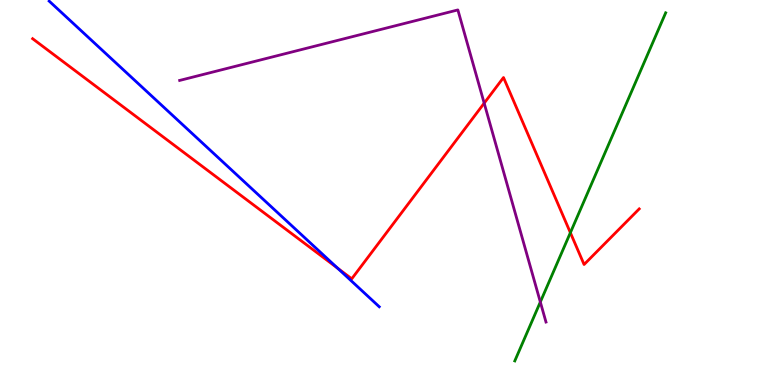[{'lines': ['blue', 'red'], 'intersections': [{'x': 4.36, 'y': 3.04}]}, {'lines': ['green', 'red'], 'intersections': [{'x': 7.36, 'y': 3.96}]}, {'lines': ['purple', 'red'], 'intersections': [{'x': 6.25, 'y': 7.32}]}, {'lines': ['blue', 'green'], 'intersections': []}, {'lines': ['blue', 'purple'], 'intersections': []}, {'lines': ['green', 'purple'], 'intersections': [{'x': 6.97, 'y': 2.16}]}]